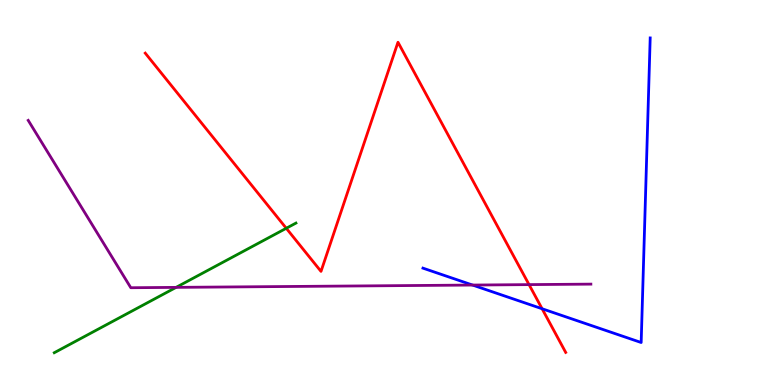[{'lines': ['blue', 'red'], 'intersections': [{'x': 6.99, 'y': 1.98}]}, {'lines': ['green', 'red'], 'intersections': [{'x': 3.69, 'y': 4.07}]}, {'lines': ['purple', 'red'], 'intersections': [{'x': 6.83, 'y': 2.61}]}, {'lines': ['blue', 'green'], 'intersections': []}, {'lines': ['blue', 'purple'], 'intersections': [{'x': 6.1, 'y': 2.6}]}, {'lines': ['green', 'purple'], 'intersections': [{'x': 2.27, 'y': 2.54}]}]